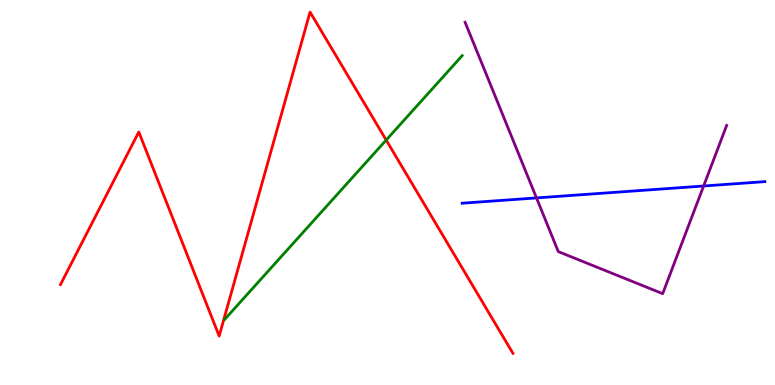[{'lines': ['blue', 'red'], 'intersections': []}, {'lines': ['green', 'red'], 'intersections': [{'x': 4.98, 'y': 6.36}]}, {'lines': ['purple', 'red'], 'intersections': []}, {'lines': ['blue', 'green'], 'intersections': []}, {'lines': ['blue', 'purple'], 'intersections': [{'x': 6.92, 'y': 4.86}, {'x': 9.08, 'y': 5.17}]}, {'lines': ['green', 'purple'], 'intersections': []}]